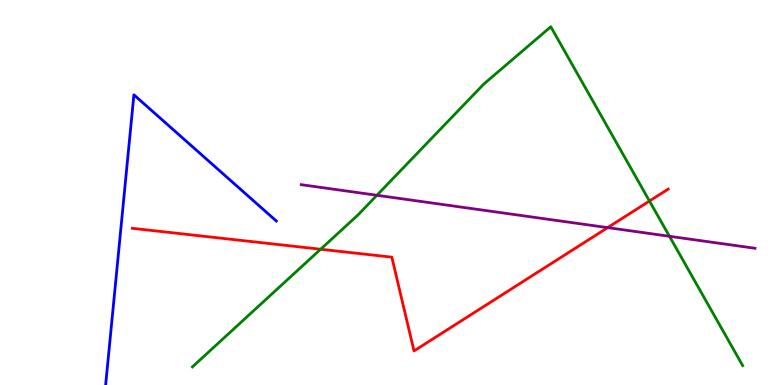[{'lines': ['blue', 'red'], 'intersections': []}, {'lines': ['green', 'red'], 'intersections': [{'x': 4.14, 'y': 3.53}, {'x': 8.38, 'y': 4.78}]}, {'lines': ['purple', 'red'], 'intersections': [{'x': 7.84, 'y': 4.09}]}, {'lines': ['blue', 'green'], 'intersections': []}, {'lines': ['blue', 'purple'], 'intersections': []}, {'lines': ['green', 'purple'], 'intersections': [{'x': 4.86, 'y': 4.93}, {'x': 8.64, 'y': 3.86}]}]